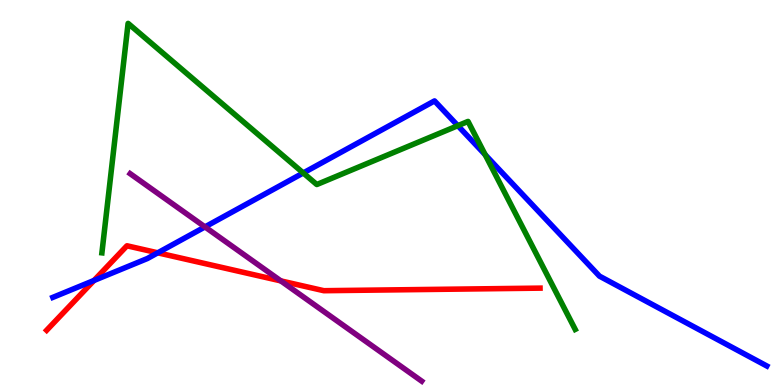[{'lines': ['blue', 'red'], 'intersections': [{'x': 1.21, 'y': 2.72}, {'x': 2.04, 'y': 3.43}]}, {'lines': ['green', 'red'], 'intersections': []}, {'lines': ['purple', 'red'], 'intersections': [{'x': 3.62, 'y': 2.7}]}, {'lines': ['blue', 'green'], 'intersections': [{'x': 3.91, 'y': 5.51}, {'x': 5.91, 'y': 6.74}, {'x': 6.26, 'y': 5.98}]}, {'lines': ['blue', 'purple'], 'intersections': [{'x': 2.64, 'y': 4.11}]}, {'lines': ['green', 'purple'], 'intersections': []}]